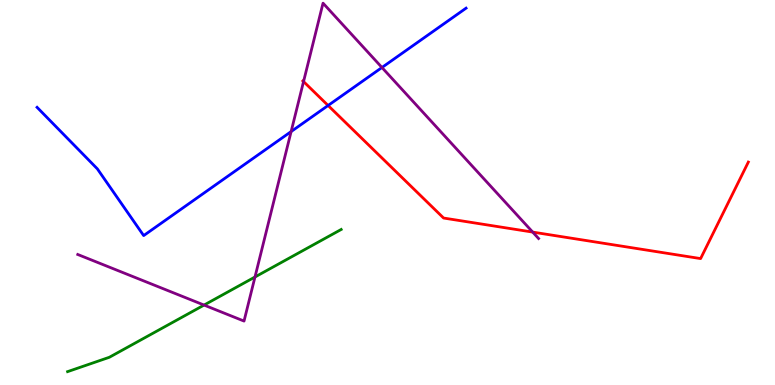[{'lines': ['blue', 'red'], 'intersections': [{'x': 4.23, 'y': 7.26}]}, {'lines': ['green', 'red'], 'intersections': []}, {'lines': ['purple', 'red'], 'intersections': [{'x': 3.92, 'y': 7.88}, {'x': 6.87, 'y': 3.97}]}, {'lines': ['blue', 'green'], 'intersections': []}, {'lines': ['blue', 'purple'], 'intersections': [{'x': 3.76, 'y': 6.58}, {'x': 4.93, 'y': 8.25}]}, {'lines': ['green', 'purple'], 'intersections': [{'x': 2.63, 'y': 2.08}, {'x': 3.29, 'y': 2.81}]}]